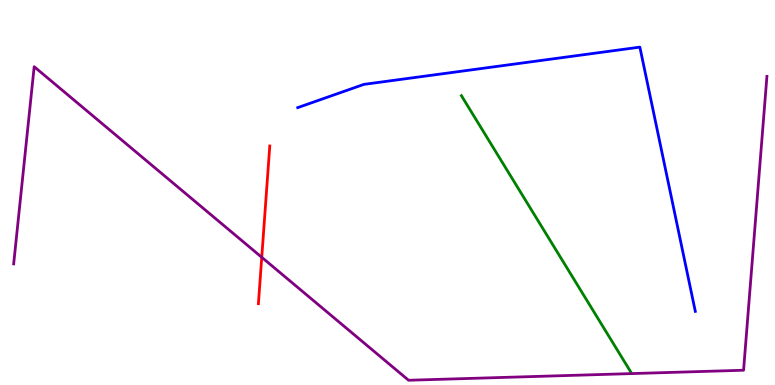[{'lines': ['blue', 'red'], 'intersections': []}, {'lines': ['green', 'red'], 'intersections': []}, {'lines': ['purple', 'red'], 'intersections': [{'x': 3.38, 'y': 3.32}]}, {'lines': ['blue', 'green'], 'intersections': []}, {'lines': ['blue', 'purple'], 'intersections': []}, {'lines': ['green', 'purple'], 'intersections': []}]